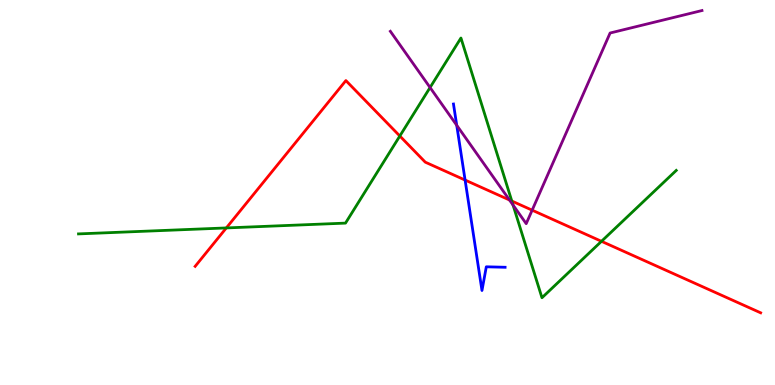[{'lines': ['blue', 'red'], 'intersections': [{'x': 6.0, 'y': 5.32}]}, {'lines': ['green', 'red'], 'intersections': [{'x': 2.92, 'y': 4.08}, {'x': 5.16, 'y': 6.47}, {'x': 6.6, 'y': 4.78}, {'x': 7.76, 'y': 3.73}]}, {'lines': ['purple', 'red'], 'intersections': [{'x': 6.57, 'y': 4.81}, {'x': 6.87, 'y': 4.54}]}, {'lines': ['blue', 'green'], 'intersections': []}, {'lines': ['blue', 'purple'], 'intersections': [{'x': 5.89, 'y': 6.75}]}, {'lines': ['green', 'purple'], 'intersections': [{'x': 5.55, 'y': 7.73}, {'x': 6.62, 'y': 4.67}]}]